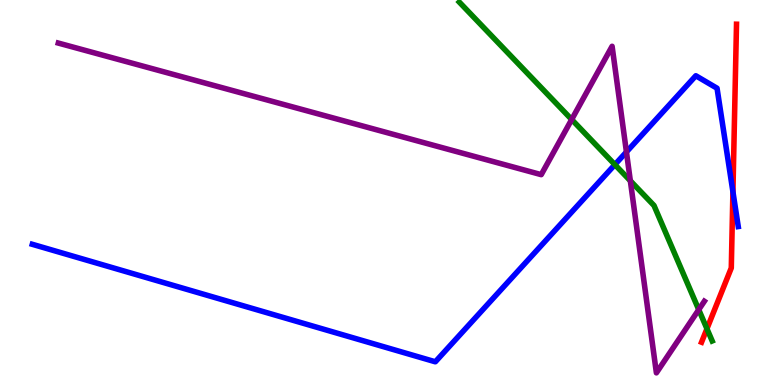[{'lines': ['blue', 'red'], 'intersections': [{'x': 9.46, 'y': 5.02}]}, {'lines': ['green', 'red'], 'intersections': [{'x': 9.12, 'y': 1.46}]}, {'lines': ['purple', 'red'], 'intersections': []}, {'lines': ['blue', 'green'], 'intersections': [{'x': 7.93, 'y': 5.72}]}, {'lines': ['blue', 'purple'], 'intersections': [{'x': 8.08, 'y': 6.05}]}, {'lines': ['green', 'purple'], 'intersections': [{'x': 7.38, 'y': 6.9}, {'x': 8.13, 'y': 5.3}, {'x': 9.02, 'y': 1.96}]}]